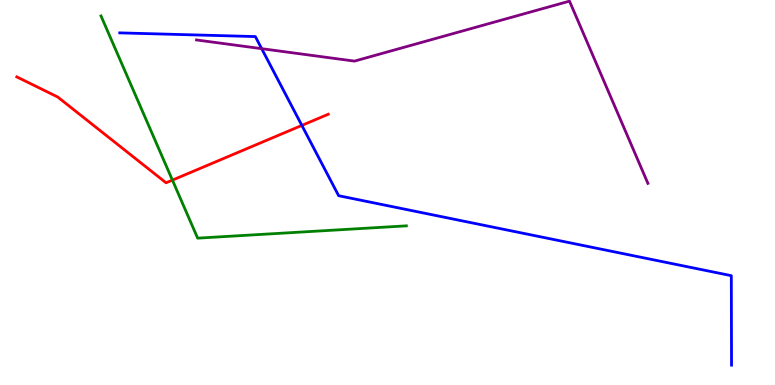[{'lines': ['blue', 'red'], 'intersections': [{'x': 3.89, 'y': 6.74}]}, {'lines': ['green', 'red'], 'intersections': [{'x': 2.22, 'y': 5.32}]}, {'lines': ['purple', 'red'], 'intersections': []}, {'lines': ['blue', 'green'], 'intersections': []}, {'lines': ['blue', 'purple'], 'intersections': [{'x': 3.38, 'y': 8.74}]}, {'lines': ['green', 'purple'], 'intersections': []}]